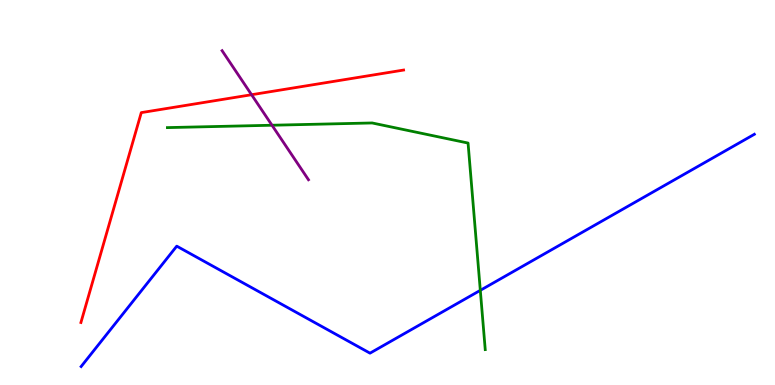[{'lines': ['blue', 'red'], 'intersections': []}, {'lines': ['green', 'red'], 'intersections': []}, {'lines': ['purple', 'red'], 'intersections': [{'x': 3.25, 'y': 7.54}]}, {'lines': ['blue', 'green'], 'intersections': [{'x': 6.2, 'y': 2.46}]}, {'lines': ['blue', 'purple'], 'intersections': []}, {'lines': ['green', 'purple'], 'intersections': [{'x': 3.51, 'y': 6.75}]}]